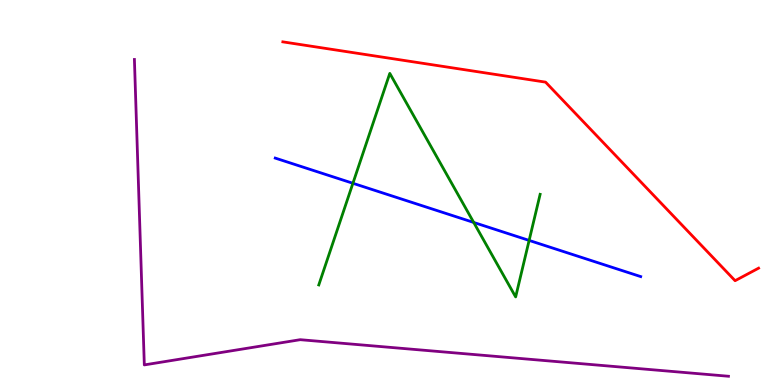[{'lines': ['blue', 'red'], 'intersections': []}, {'lines': ['green', 'red'], 'intersections': []}, {'lines': ['purple', 'red'], 'intersections': []}, {'lines': ['blue', 'green'], 'intersections': [{'x': 4.55, 'y': 5.24}, {'x': 6.11, 'y': 4.22}, {'x': 6.83, 'y': 3.76}]}, {'lines': ['blue', 'purple'], 'intersections': []}, {'lines': ['green', 'purple'], 'intersections': []}]